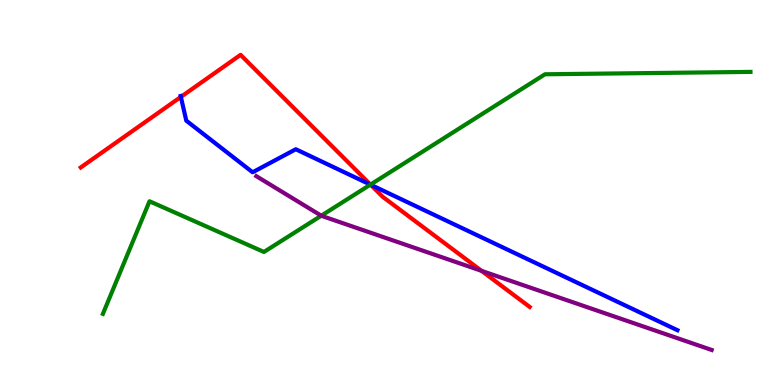[{'lines': ['blue', 'red'], 'intersections': [{'x': 2.33, 'y': 7.48}, {'x': 4.78, 'y': 5.2}]}, {'lines': ['green', 'red'], 'intersections': [{'x': 4.78, 'y': 5.21}]}, {'lines': ['purple', 'red'], 'intersections': [{'x': 6.21, 'y': 2.96}]}, {'lines': ['blue', 'green'], 'intersections': [{'x': 4.78, 'y': 5.2}]}, {'lines': ['blue', 'purple'], 'intersections': []}, {'lines': ['green', 'purple'], 'intersections': [{'x': 4.15, 'y': 4.4}]}]